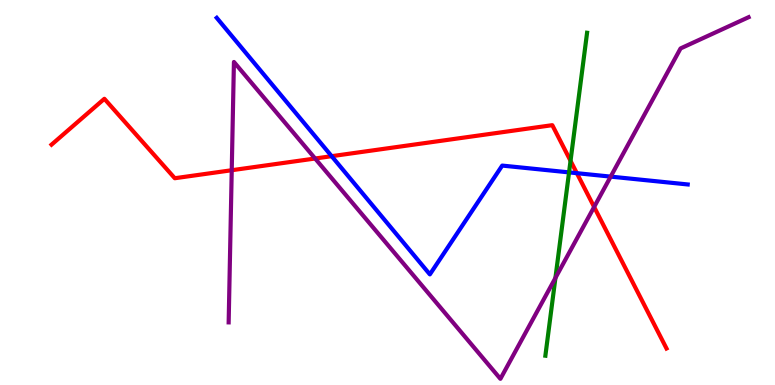[{'lines': ['blue', 'red'], 'intersections': [{'x': 4.28, 'y': 5.94}, {'x': 7.44, 'y': 5.5}]}, {'lines': ['green', 'red'], 'intersections': [{'x': 7.36, 'y': 5.82}]}, {'lines': ['purple', 'red'], 'intersections': [{'x': 2.99, 'y': 5.58}, {'x': 4.07, 'y': 5.88}, {'x': 7.67, 'y': 4.62}]}, {'lines': ['blue', 'green'], 'intersections': [{'x': 7.34, 'y': 5.52}]}, {'lines': ['blue', 'purple'], 'intersections': [{'x': 7.88, 'y': 5.41}]}, {'lines': ['green', 'purple'], 'intersections': [{'x': 7.17, 'y': 2.78}]}]